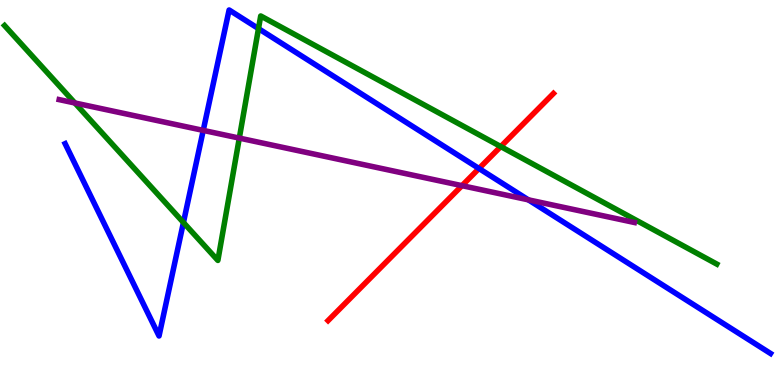[{'lines': ['blue', 'red'], 'intersections': [{'x': 6.18, 'y': 5.62}]}, {'lines': ['green', 'red'], 'intersections': [{'x': 6.46, 'y': 6.19}]}, {'lines': ['purple', 'red'], 'intersections': [{'x': 5.96, 'y': 5.18}]}, {'lines': ['blue', 'green'], 'intersections': [{'x': 2.37, 'y': 4.22}, {'x': 3.34, 'y': 9.26}]}, {'lines': ['blue', 'purple'], 'intersections': [{'x': 2.62, 'y': 6.61}, {'x': 6.82, 'y': 4.81}]}, {'lines': ['green', 'purple'], 'intersections': [{'x': 0.966, 'y': 7.33}, {'x': 3.09, 'y': 6.41}]}]